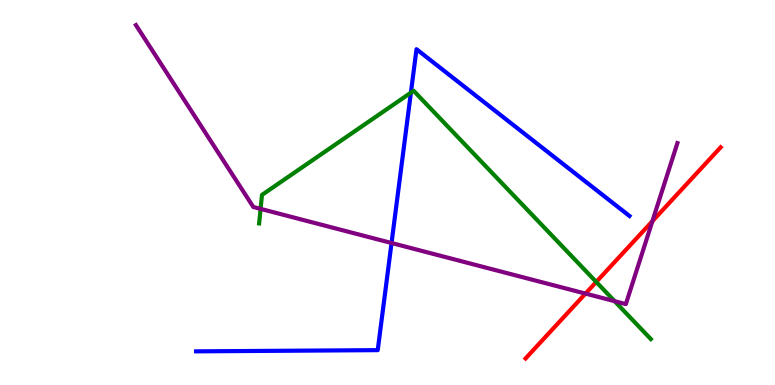[{'lines': ['blue', 'red'], 'intersections': []}, {'lines': ['green', 'red'], 'intersections': [{'x': 7.69, 'y': 2.68}]}, {'lines': ['purple', 'red'], 'intersections': [{'x': 7.55, 'y': 2.37}, {'x': 8.42, 'y': 4.26}]}, {'lines': ['blue', 'green'], 'intersections': [{'x': 5.3, 'y': 7.59}]}, {'lines': ['blue', 'purple'], 'intersections': [{'x': 5.05, 'y': 3.69}]}, {'lines': ['green', 'purple'], 'intersections': [{'x': 3.36, 'y': 4.57}, {'x': 7.93, 'y': 2.18}]}]